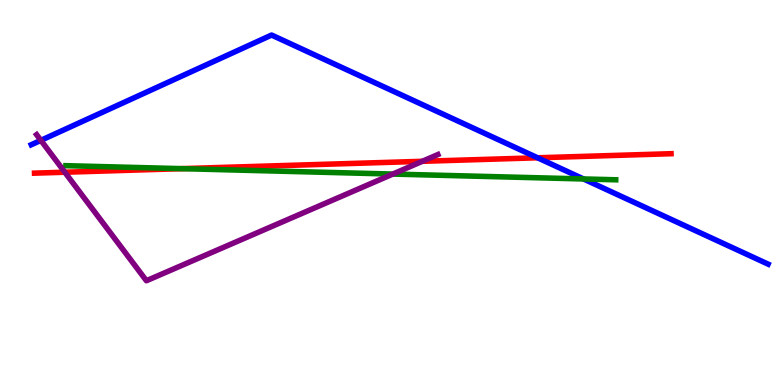[{'lines': ['blue', 'red'], 'intersections': [{'x': 6.94, 'y': 5.9}]}, {'lines': ['green', 'red'], 'intersections': [{'x': 2.35, 'y': 5.62}]}, {'lines': ['purple', 'red'], 'intersections': [{'x': 0.837, 'y': 5.53}, {'x': 5.45, 'y': 5.81}]}, {'lines': ['blue', 'green'], 'intersections': [{'x': 7.53, 'y': 5.35}]}, {'lines': ['blue', 'purple'], 'intersections': [{'x': 0.527, 'y': 6.35}]}, {'lines': ['green', 'purple'], 'intersections': [{'x': 5.07, 'y': 5.48}]}]